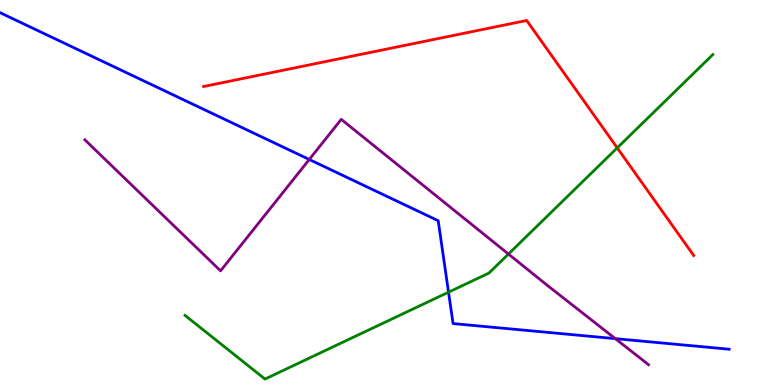[{'lines': ['blue', 'red'], 'intersections': []}, {'lines': ['green', 'red'], 'intersections': [{'x': 7.96, 'y': 6.16}]}, {'lines': ['purple', 'red'], 'intersections': []}, {'lines': ['blue', 'green'], 'intersections': [{'x': 5.79, 'y': 2.41}]}, {'lines': ['blue', 'purple'], 'intersections': [{'x': 3.99, 'y': 5.86}, {'x': 7.94, 'y': 1.2}]}, {'lines': ['green', 'purple'], 'intersections': [{'x': 6.56, 'y': 3.4}]}]